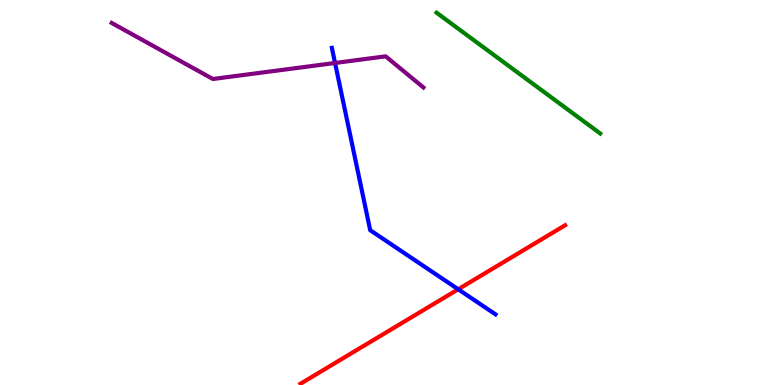[{'lines': ['blue', 'red'], 'intersections': [{'x': 5.91, 'y': 2.49}]}, {'lines': ['green', 'red'], 'intersections': []}, {'lines': ['purple', 'red'], 'intersections': []}, {'lines': ['blue', 'green'], 'intersections': []}, {'lines': ['blue', 'purple'], 'intersections': [{'x': 4.32, 'y': 8.36}]}, {'lines': ['green', 'purple'], 'intersections': []}]